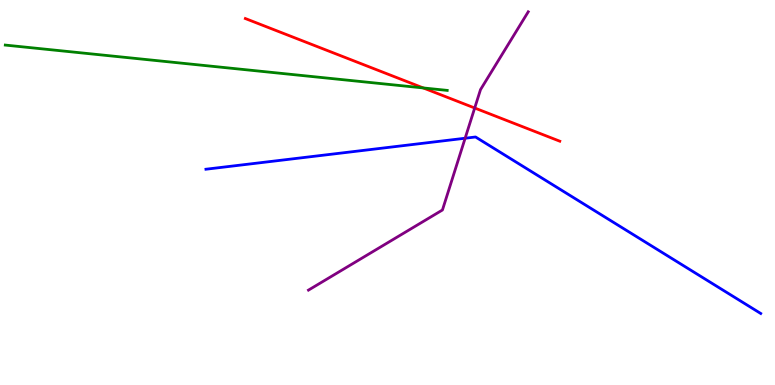[{'lines': ['blue', 'red'], 'intersections': []}, {'lines': ['green', 'red'], 'intersections': [{'x': 5.46, 'y': 7.72}]}, {'lines': ['purple', 'red'], 'intersections': [{'x': 6.13, 'y': 7.19}]}, {'lines': ['blue', 'green'], 'intersections': []}, {'lines': ['blue', 'purple'], 'intersections': [{'x': 6.0, 'y': 6.41}]}, {'lines': ['green', 'purple'], 'intersections': []}]